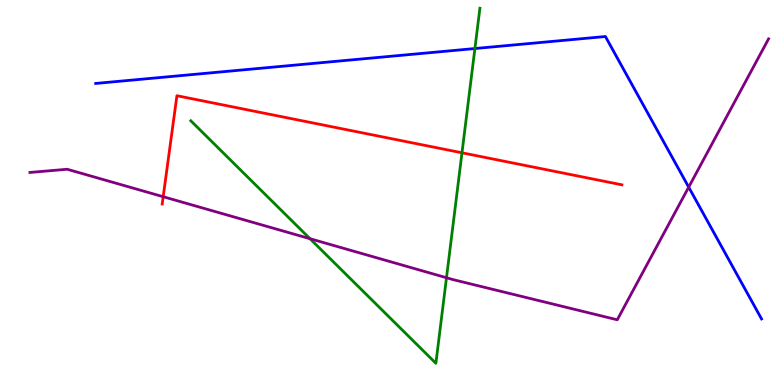[{'lines': ['blue', 'red'], 'intersections': []}, {'lines': ['green', 'red'], 'intersections': [{'x': 5.96, 'y': 6.03}]}, {'lines': ['purple', 'red'], 'intersections': [{'x': 2.11, 'y': 4.89}]}, {'lines': ['blue', 'green'], 'intersections': [{'x': 6.13, 'y': 8.74}]}, {'lines': ['blue', 'purple'], 'intersections': [{'x': 8.89, 'y': 5.14}]}, {'lines': ['green', 'purple'], 'intersections': [{'x': 4.0, 'y': 3.8}, {'x': 5.76, 'y': 2.79}]}]